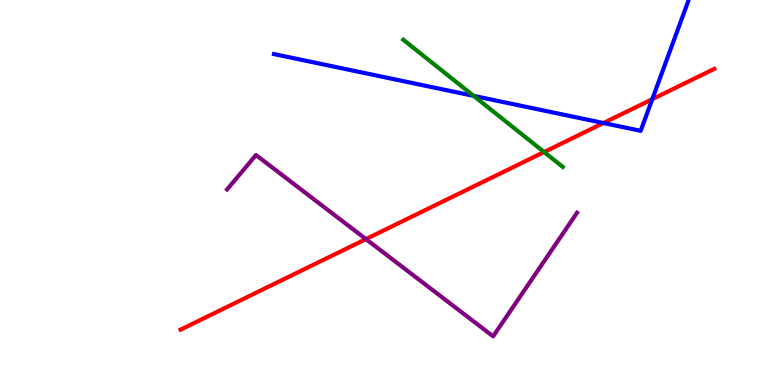[{'lines': ['blue', 'red'], 'intersections': [{'x': 7.79, 'y': 6.8}, {'x': 8.42, 'y': 7.42}]}, {'lines': ['green', 'red'], 'intersections': [{'x': 7.02, 'y': 6.05}]}, {'lines': ['purple', 'red'], 'intersections': [{'x': 4.72, 'y': 3.79}]}, {'lines': ['blue', 'green'], 'intersections': [{'x': 6.11, 'y': 7.51}]}, {'lines': ['blue', 'purple'], 'intersections': []}, {'lines': ['green', 'purple'], 'intersections': []}]